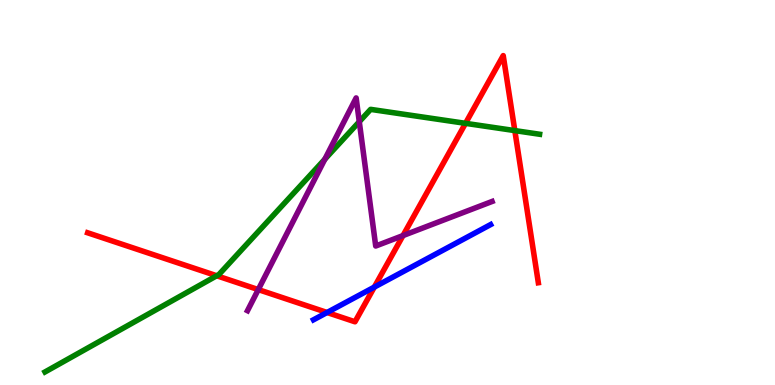[{'lines': ['blue', 'red'], 'intersections': [{'x': 4.22, 'y': 1.88}, {'x': 4.83, 'y': 2.54}]}, {'lines': ['green', 'red'], 'intersections': [{'x': 2.8, 'y': 2.84}, {'x': 6.01, 'y': 6.8}, {'x': 6.64, 'y': 6.61}]}, {'lines': ['purple', 'red'], 'intersections': [{'x': 3.33, 'y': 2.48}, {'x': 5.2, 'y': 3.88}]}, {'lines': ['blue', 'green'], 'intersections': []}, {'lines': ['blue', 'purple'], 'intersections': []}, {'lines': ['green', 'purple'], 'intersections': [{'x': 4.19, 'y': 5.86}, {'x': 4.64, 'y': 6.84}]}]